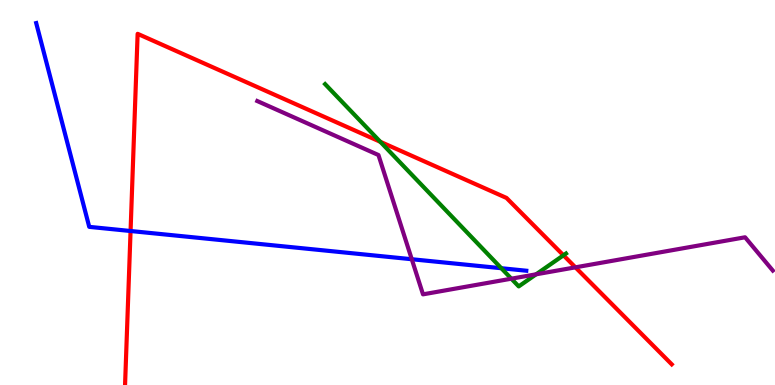[{'lines': ['blue', 'red'], 'intersections': [{'x': 1.68, 'y': 4.0}]}, {'lines': ['green', 'red'], 'intersections': [{'x': 4.91, 'y': 6.32}, {'x': 7.27, 'y': 3.37}]}, {'lines': ['purple', 'red'], 'intersections': [{'x': 7.42, 'y': 3.06}]}, {'lines': ['blue', 'green'], 'intersections': [{'x': 6.47, 'y': 3.03}]}, {'lines': ['blue', 'purple'], 'intersections': [{'x': 5.31, 'y': 3.27}]}, {'lines': ['green', 'purple'], 'intersections': [{'x': 6.6, 'y': 2.76}, {'x': 6.92, 'y': 2.88}]}]